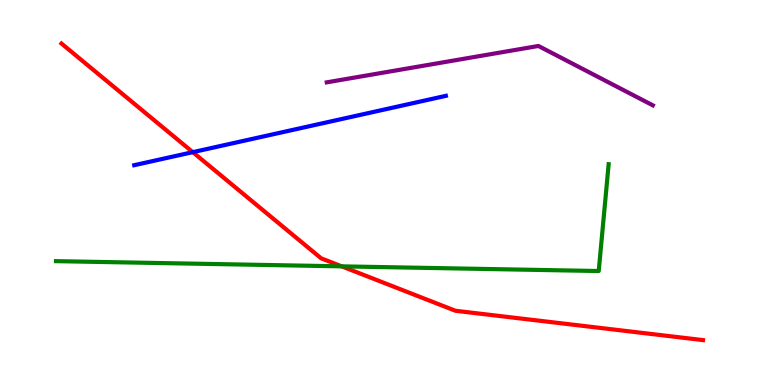[{'lines': ['blue', 'red'], 'intersections': [{'x': 2.49, 'y': 6.05}]}, {'lines': ['green', 'red'], 'intersections': [{'x': 4.41, 'y': 3.08}]}, {'lines': ['purple', 'red'], 'intersections': []}, {'lines': ['blue', 'green'], 'intersections': []}, {'lines': ['blue', 'purple'], 'intersections': []}, {'lines': ['green', 'purple'], 'intersections': []}]